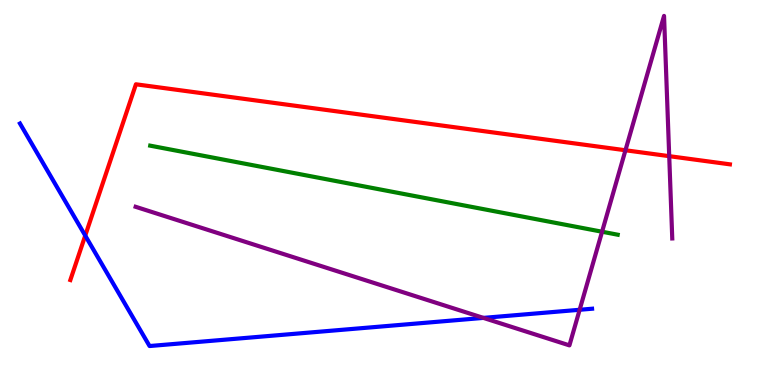[{'lines': ['blue', 'red'], 'intersections': [{'x': 1.1, 'y': 3.88}]}, {'lines': ['green', 'red'], 'intersections': []}, {'lines': ['purple', 'red'], 'intersections': [{'x': 8.07, 'y': 6.1}, {'x': 8.64, 'y': 5.94}]}, {'lines': ['blue', 'green'], 'intersections': []}, {'lines': ['blue', 'purple'], 'intersections': [{'x': 6.24, 'y': 1.74}, {'x': 7.48, 'y': 1.95}]}, {'lines': ['green', 'purple'], 'intersections': [{'x': 7.77, 'y': 3.98}]}]